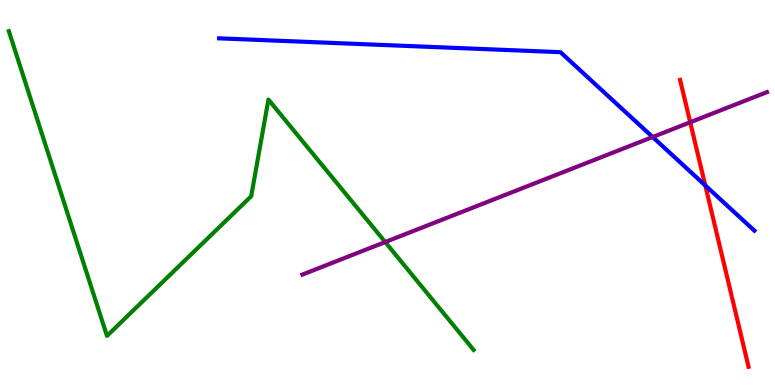[{'lines': ['blue', 'red'], 'intersections': [{'x': 9.1, 'y': 5.18}]}, {'lines': ['green', 'red'], 'intersections': []}, {'lines': ['purple', 'red'], 'intersections': [{'x': 8.91, 'y': 6.82}]}, {'lines': ['blue', 'green'], 'intersections': []}, {'lines': ['blue', 'purple'], 'intersections': [{'x': 8.42, 'y': 6.44}]}, {'lines': ['green', 'purple'], 'intersections': [{'x': 4.97, 'y': 3.71}]}]